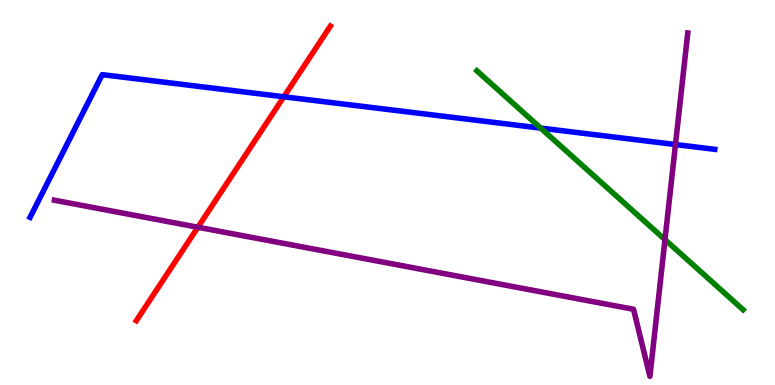[{'lines': ['blue', 'red'], 'intersections': [{'x': 3.66, 'y': 7.49}]}, {'lines': ['green', 'red'], 'intersections': []}, {'lines': ['purple', 'red'], 'intersections': [{'x': 2.55, 'y': 4.1}]}, {'lines': ['blue', 'green'], 'intersections': [{'x': 6.98, 'y': 6.67}]}, {'lines': ['blue', 'purple'], 'intersections': [{'x': 8.72, 'y': 6.25}]}, {'lines': ['green', 'purple'], 'intersections': [{'x': 8.58, 'y': 3.78}]}]